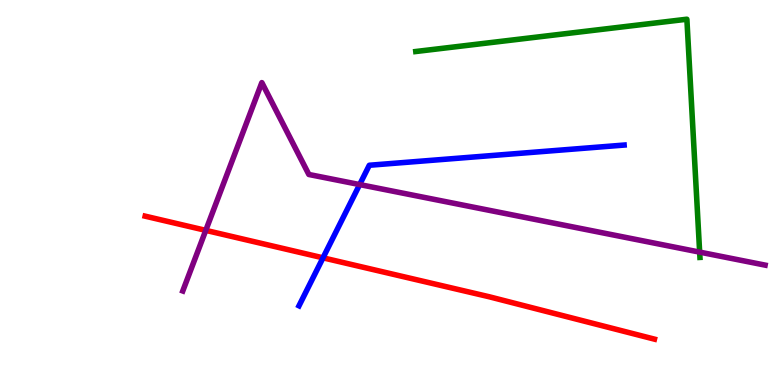[{'lines': ['blue', 'red'], 'intersections': [{'x': 4.17, 'y': 3.3}]}, {'lines': ['green', 'red'], 'intersections': []}, {'lines': ['purple', 'red'], 'intersections': [{'x': 2.66, 'y': 4.02}]}, {'lines': ['blue', 'green'], 'intersections': []}, {'lines': ['blue', 'purple'], 'intersections': [{'x': 4.64, 'y': 5.21}]}, {'lines': ['green', 'purple'], 'intersections': [{'x': 9.03, 'y': 3.45}]}]